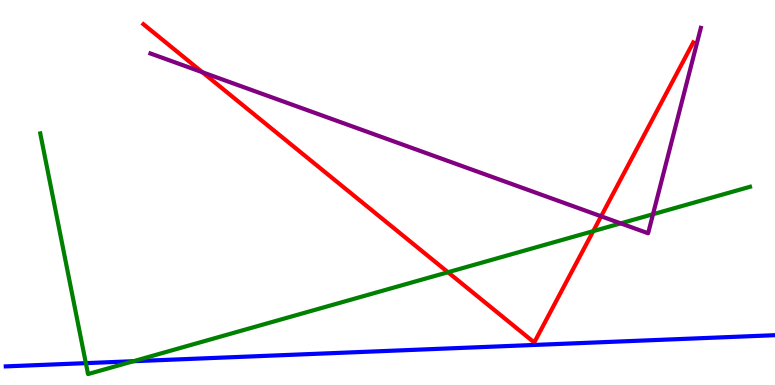[{'lines': ['blue', 'red'], 'intersections': []}, {'lines': ['green', 'red'], 'intersections': [{'x': 5.78, 'y': 2.93}, {'x': 7.65, 'y': 4.0}]}, {'lines': ['purple', 'red'], 'intersections': [{'x': 2.61, 'y': 8.12}, {'x': 7.76, 'y': 4.38}]}, {'lines': ['blue', 'green'], 'intersections': [{'x': 1.11, 'y': 0.568}, {'x': 1.72, 'y': 0.618}]}, {'lines': ['blue', 'purple'], 'intersections': []}, {'lines': ['green', 'purple'], 'intersections': [{'x': 8.01, 'y': 4.2}, {'x': 8.43, 'y': 4.44}]}]